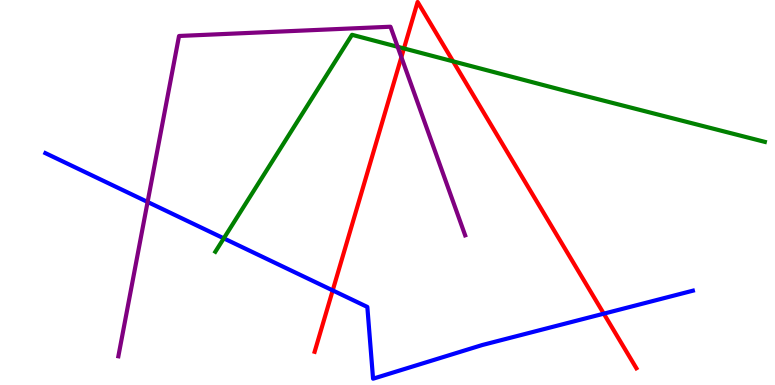[{'lines': ['blue', 'red'], 'intersections': [{'x': 4.29, 'y': 2.46}, {'x': 7.79, 'y': 1.85}]}, {'lines': ['green', 'red'], 'intersections': [{'x': 5.21, 'y': 8.74}, {'x': 5.85, 'y': 8.41}]}, {'lines': ['purple', 'red'], 'intersections': [{'x': 5.18, 'y': 8.51}]}, {'lines': ['blue', 'green'], 'intersections': [{'x': 2.89, 'y': 3.81}]}, {'lines': ['blue', 'purple'], 'intersections': [{'x': 1.9, 'y': 4.75}]}, {'lines': ['green', 'purple'], 'intersections': [{'x': 5.13, 'y': 8.78}]}]